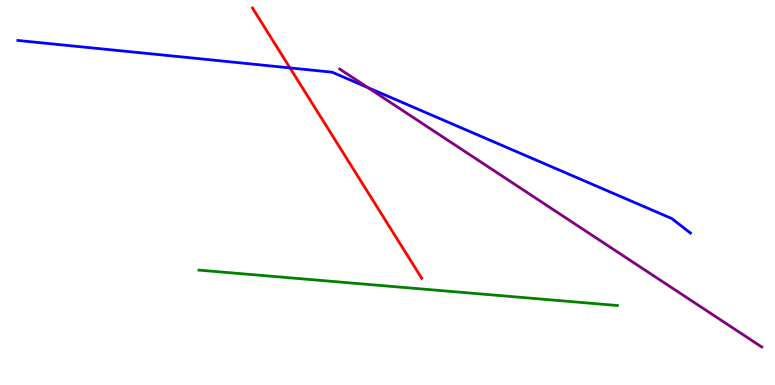[{'lines': ['blue', 'red'], 'intersections': [{'x': 3.74, 'y': 8.24}]}, {'lines': ['green', 'red'], 'intersections': []}, {'lines': ['purple', 'red'], 'intersections': []}, {'lines': ['blue', 'green'], 'intersections': []}, {'lines': ['blue', 'purple'], 'intersections': [{'x': 4.75, 'y': 7.73}]}, {'lines': ['green', 'purple'], 'intersections': []}]